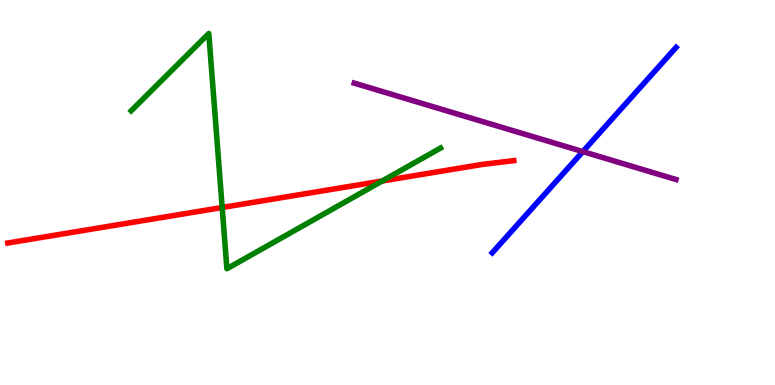[{'lines': ['blue', 'red'], 'intersections': []}, {'lines': ['green', 'red'], 'intersections': [{'x': 2.87, 'y': 4.61}, {'x': 4.93, 'y': 5.3}]}, {'lines': ['purple', 'red'], 'intersections': []}, {'lines': ['blue', 'green'], 'intersections': []}, {'lines': ['blue', 'purple'], 'intersections': [{'x': 7.52, 'y': 6.06}]}, {'lines': ['green', 'purple'], 'intersections': []}]